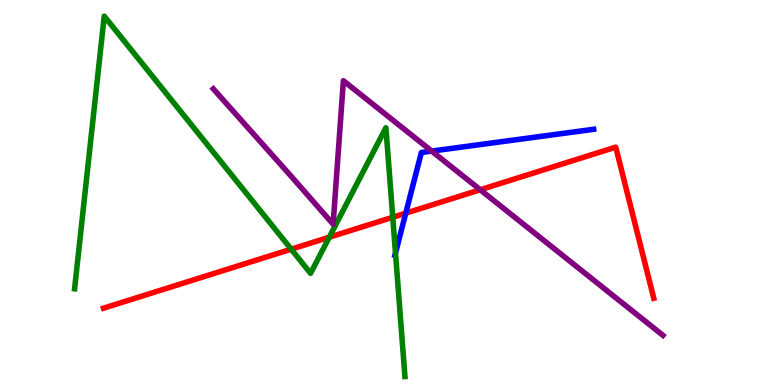[{'lines': ['blue', 'red'], 'intersections': [{'x': 5.24, 'y': 4.46}]}, {'lines': ['green', 'red'], 'intersections': [{'x': 3.76, 'y': 3.53}, {'x': 4.25, 'y': 3.84}, {'x': 5.07, 'y': 4.36}]}, {'lines': ['purple', 'red'], 'intersections': [{'x': 6.2, 'y': 5.07}]}, {'lines': ['blue', 'green'], 'intersections': [{'x': 5.1, 'y': 3.43}]}, {'lines': ['blue', 'purple'], 'intersections': [{'x': 5.57, 'y': 6.08}]}, {'lines': ['green', 'purple'], 'intersections': []}]